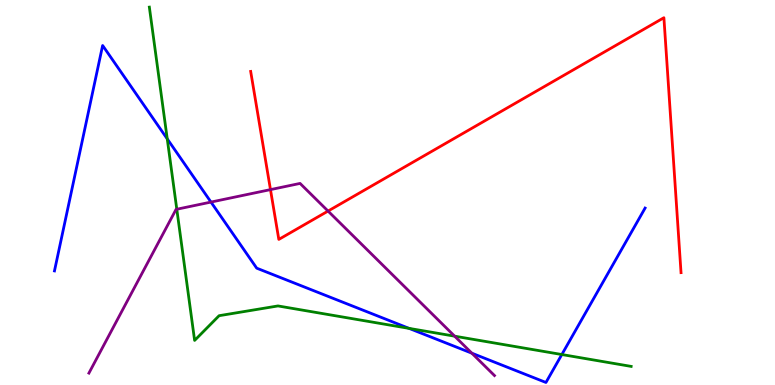[{'lines': ['blue', 'red'], 'intersections': []}, {'lines': ['green', 'red'], 'intersections': []}, {'lines': ['purple', 'red'], 'intersections': [{'x': 3.49, 'y': 5.07}, {'x': 4.23, 'y': 4.52}]}, {'lines': ['blue', 'green'], 'intersections': [{'x': 2.16, 'y': 6.39}, {'x': 5.28, 'y': 1.47}, {'x': 7.25, 'y': 0.791}]}, {'lines': ['blue', 'purple'], 'intersections': [{'x': 2.72, 'y': 4.75}, {'x': 6.09, 'y': 0.826}]}, {'lines': ['green', 'purple'], 'intersections': [{'x': 2.28, 'y': 4.57}, {'x': 5.87, 'y': 1.27}]}]